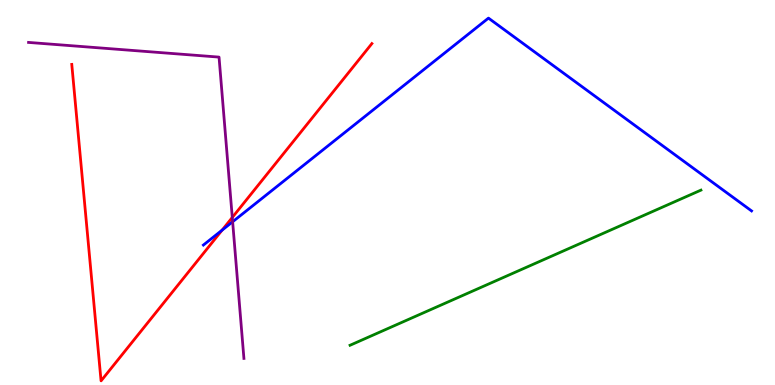[{'lines': ['blue', 'red'], 'intersections': [{'x': 2.87, 'y': 4.02}]}, {'lines': ['green', 'red'], 'intersections': []}, {'lines': ['purple', 'red'], 'intersections': [{'x': 3.0, 'y': 4.35}]}, {'lines': ['blue', 'green'], 'intersections': []}, {'lines': ['blue', 'purple'], 'intersections': [{'x': 3.0, 'y': 4.24}]}, {'lines': ['green', 'purple'], 'intersections': []}]